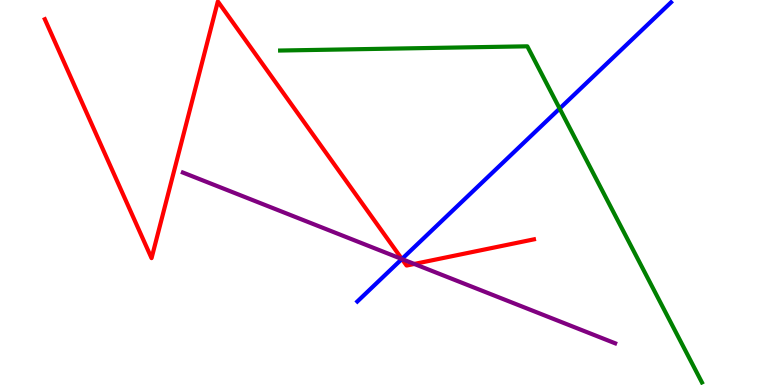[{'lines': ['blue', 'red'], 'intersections': [{'x': 5.19, 'y': 3.27}]}, {'lines': ['green', 'red'], 'intersections': []}, {'lines': ['purple', 'red'], 'intersections': [{'x': 5.19, 'y': 3.27}, {'x': 5.35, 'y': 3.14}]}, {'lines': ['blue', 'green'], 'intersections': [{'x': 7.22, 'y': 7.18}]}, {'lines': ['blue', 'purple'], 'intersections': [{'x': 5.19, 'y': 3.27}]}, {'lines': ['green', 'purple'], 'intersections': []}]